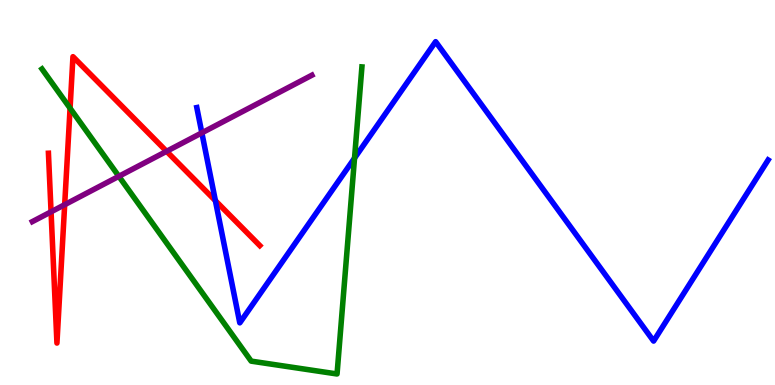[{'lines': ['blue', 'red'], 'intersections': [{'x': 2.78, 'y': 4.79}]}, {'lines': ['green', 'red'], 'intersections': [{'x': 0.904, 'y': 7.19}]}, {'lines': ['purple', 'red'], 'intersections': [{'x': 0.659, 'y': 4.5}, {'x': 0.835, 'y': 4.68}, {'x': 2.15, 'y': 6.07}]}, {'lines': ['blue', 'green'], 'intersections': [{'x': 4.57, 'y': 5.89}]}, {'lines': ['blue', 'purple'], 'intersections': [{'x': 2.6, 'y': 6.55}]}, {'lines': ['green', 'purple'], 'intersections': [{'x': 1.53, 'y': 5.42}]}]